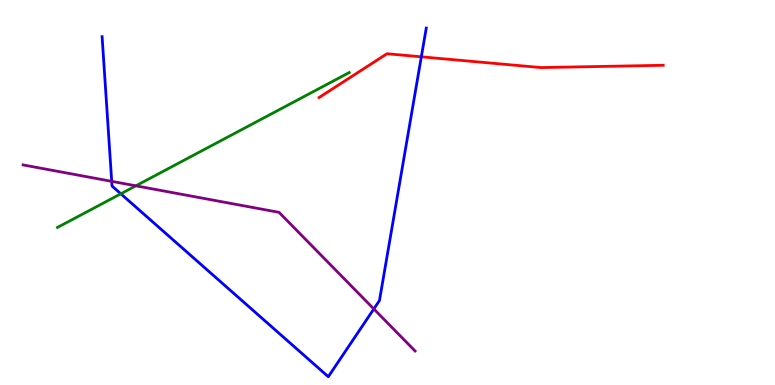[{'lines': ['blue', 'red'], 'intersections': [{'x': 5.44, 'y': 8.52}]}, {'lines': ['green', 'red'], 'intersections': []}, {'lines': ['purple', 'red'], 'intersections': []}, {'lines': ['blue', 'green'], 'intersections': [{'x': 1.56, 'y': 4.97}]}, {'lines': ['blue', 'purple'], 'intersections': [{'x': 1.44, 'y': 5.29}, {'x': 4.82, 'y': 1.98}]}, {'lines': ['green', 'purple'], 'intersections': [{'x': 1.75, 'y': 5.17}]}]